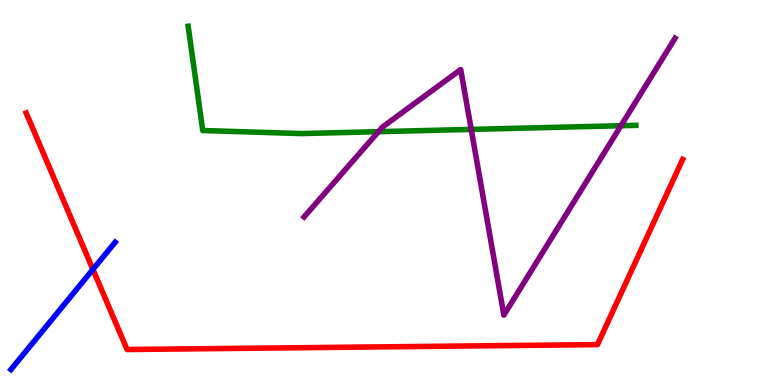[{'lines': ['blue', 'red'], 'intersections': [{'x': 1.2, 'y': 3.0}]}, {'lines': ['green', 'red'], 'intersections': []}, {'lines': ['purple', 'red'], 'intersections': []}, {'lines': ['blue', 'green'], 'intersections': []}, {'lines': ['blue', 'purple'], 'intersections': []}, {'lines': ['green', 'purple'], 'intersections': [{'x': 4.88, 'y': 6.58}, {'x': 6.08, 'y': 6.64}, {'x': 8.01, 'y': 6.73}]}]